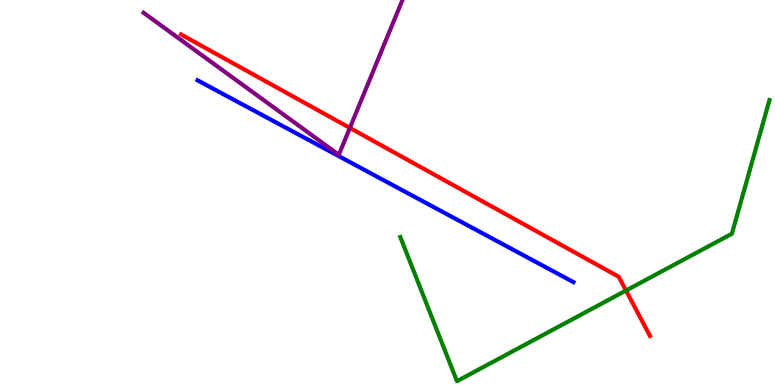[{'lines': ['blue', 'red'], 'intersections': []}, {'lines': ['green', 'red'], 'intersections': [{'x': 8.08, 'y': 2.45}]}, {'lines': ['purple', 'red'], 'intersections': [{'x': 4.51, 'y': 6.68}]}, {'lines': ['blue', 'green'], 'intersections': []}, {'lines': ['blue', 'purple'], 'intersections': []}, {'lines': ['green', 'purple'], 'intersections': []}]